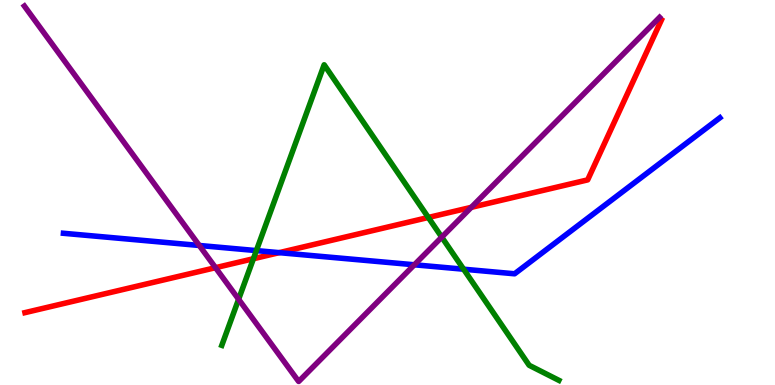[{'lines': ['blue', 'red'], 'intersections': [{'x': 3.6, 'y': 3.44}]}, {'lines': ['green', 'red'], 'intersections': [{'x': 3.27, 'y': 3.28}, {'x': 5.53, 'y': 4.35}]}, {'lines': ['purple', 'red'], 'intersections': [{'x': 2.78, 'y': 3.05}, {'x': 6.08, 'y': 4.61}]}, {'lines': ['blue', 'green'], 'intersections': [{'x': 3.31, 'y': 3.49}, {'x': 5.98, 'y': 3.01}]}, {'lines': ['blue', 'purple'], 'intersections': [{'x': 2.57, 'y': 3.62}, {'x': 5.35, 'y': 3.12}]}, {'lines': ['green', 'purple'], 'intersections': [{'x': 3.08, 'y': 2.23}, {'x': 5.7, 'y': 3.84}]}]